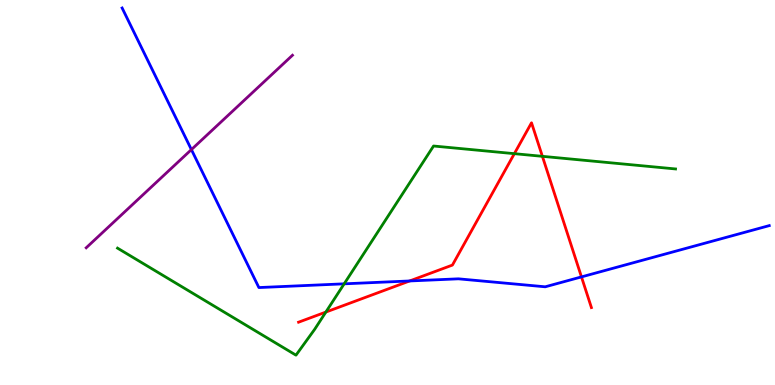[{'lines': ['blue', 'red'], 'intersections': [{'x': 5.29, 'y': 2.7}, {'x': 7.5, 'y': 2.81}]}, {'lines': ['green', 'red'], 'intersections': [{'x': 4.2, 'y': 1.89}, {'x': 6.64, 'y': 6.01}, {'x': 7.0, 'y': 5.94}]}, {'lines': ['purple', 'red'], 'intersections': []}, {'lines': ['blue', 'green'], 'intersections': [{'x': 4.44, 'y': 2.63}]}, {'lines': ['blue', 'purple'], 'intersections': [{'x': 2.47, 'y': 6.11}]}, {'lines': ['green', 'purple'], 'intersections': []}]